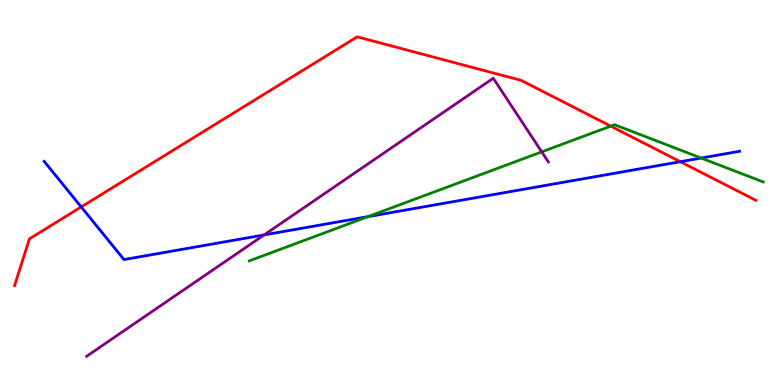[{'lines': ['blue', 'red'], 'intersections': [{'x': 1.05, 'y': 4.62}, {'x': 8.78, 'y': 5.8}]}, {'lines': ['green', 'red'], 'intersections': [{'x': 7.88, 'y': 6.72}]}, {'lines': ['purple', 'red'], 'intersections': []}, {'lines': ['blue', 'green'], 'intersections': [{'x': 4.75, 'y': 4.37}, {'x': 9.05, 'y': 5.89}]}, {'lines': ['blue', 'purple'], 'intersections': [{'x': 3.41, 'y': 3.9}]}, {'lines': ['green', 'purple'], 'intersections': [{'x': 6.99, 'y': 6.06}]}]